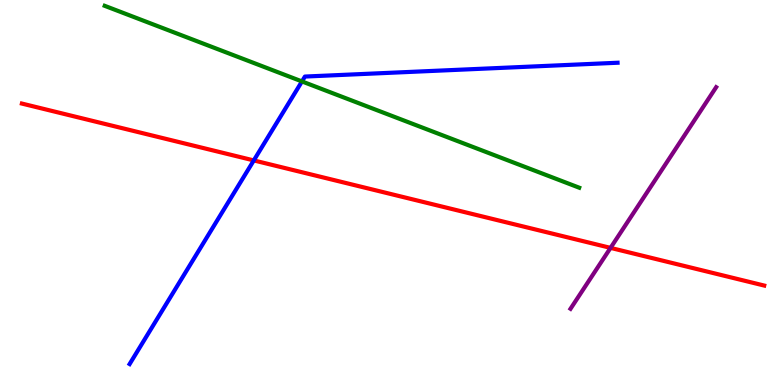[{'lines': ['blue', 'red'], 'intersections': [{'x': 3.27, 'y': 5.83}]}, {'lines': ['green', 'red'], 'intersections': []}, {'lines': ['purple', 'red'], 'intersections': [{'x': 7.88, 'y': 3.56}]}, {'lines': ['blue', 'green'], 'intersections': [{'x': 3.9, 'y': 7.88}]}, {'lines': ['blue', 'purple'], 'intersections': []}, {'lines': ['green', 'purple'], 'intersections': []}]